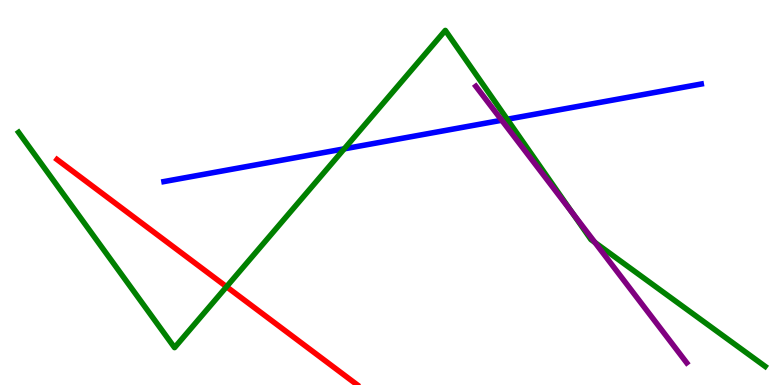[{'lines': ['blue', 'red'], 'intersections': []}, {'lines': ['green', 'red'], 'intersections': [{'x': 2.92, 'y': 2.55}]}, {'lines': ['purple', 'red'], 'intersections': []}, {'lines': ['blue', 'green'], 'intersections': [{'x': 4.44, 'y': 6.13}, {'x': 6.54, 'y': 6.9}]}, {'lines': ['blue', 'purple'], 'intersections': [{'x': 6.47, 'y': 6.88}]}, {'lines': ['green', 'purple'], 'intersections': [{'x': 7.39, 'y': 4.46}, {'x': 7.68, 'y': 3.7}]}]